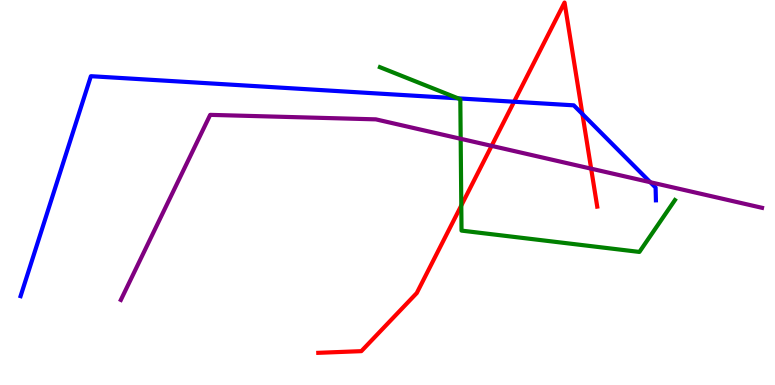[{'lines': ['blue', 'red'], 'intersections': [{'x': 6.63, 'y': 7.36}, {'x': 7.51, 'y': 7.04}]}, {'lines': ['green', 'red'], 'intersections': [{'x': 5.95, 'y': 4.66}]}, {'lines': ['purple', 'red'], 'intersections': [{'x': 6.34, 'y': 6.21}, {'x': 7.63, 'y': 5.62}]}, {'lines': ['blue', 'green'], 'intersections': [{'x': 5.91, 'y': 7.45}]}, {'lines': ['blue', 'purple'], 'intersections': [{'x': 8.39, 'y': 5.27}]}, {'lines': ['green', 'purple'], 'intersections': [{'x': 5.94, 'y': 6.4}]}]